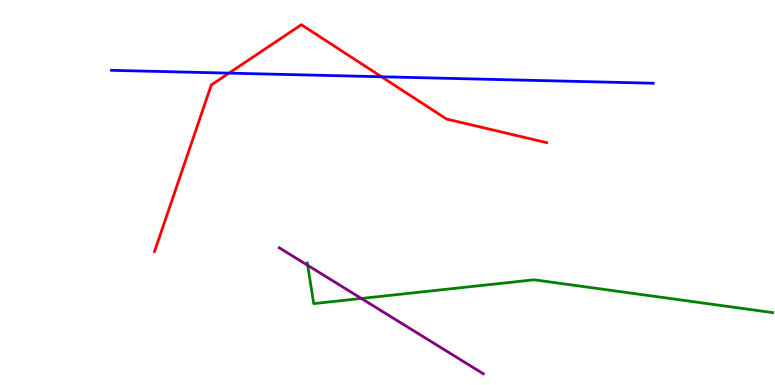[{'lines': ['blue', 'red'], 'intersections': [{'x': 2.95, 'y': 8.1}, {'x': 4.92, 'y': 8.01}]}, {'lines': ['green', 'red'], 'intersections': []}, {'lines': ['purple', 'red'], 'intersections': []}, {'lines': ['blue', 'green'], 'intersections': []}, {'lines': ['blue', 'purple'], 'intersections': []}, {'lines': ['green', 'purple'], 'intersections': [{'x': 3.97, 'y': 3.11}, {'x': 4.66, 'y': 2.25}]}]